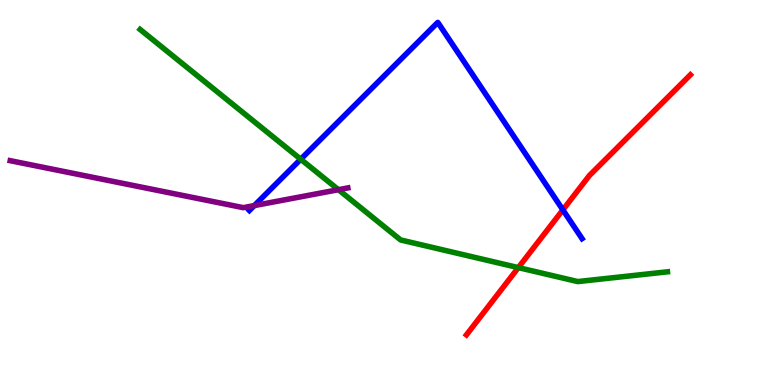[{'lines': ['blue', 'red'], 'intersections': [{'x': 7.26, 'y': 4.55}]}, {'lines': ['green', 'red'], 'intersections': [{'x': 6.69, 'y': 3.05}]}, {'lines': ['purple', 'red'], 'intersections': []}, {'lines': ['blue', 'green'], 'intersections': [{'x': 3.88, 'y': 5.86}]}, {'lines': ['blue', 'purple'], 'intersections': [{'x': 3.28, 'y': 4.66}]}, {'lines': ['green', 'purple'], 'intersections': [{'x': 4.37, 'y': 5.07}]}]